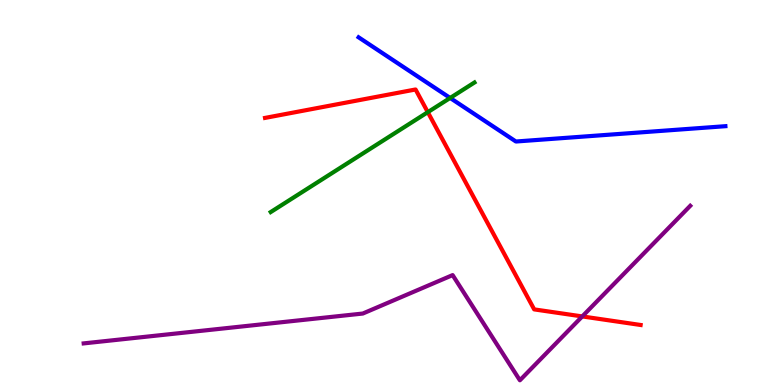[{'lines': ['blue', 'red'], 'intersections': []}, {'lines': ['green', 'red'], 'intersections': [{'x': 5.52, 'y': 7.09}]}, {'lines': ['purple', 'red'], 'intersections': [{'x': 7.51, 'y': 1.78}]}, {'lines': ['blue', 'green'], 'intersections': [{'x': 5.81, 'y': 7.46}]}, {'lines': ['blue', 'purple'], 'intersections': []}, {'lines': ['green', 'purple'], 'intersections': []}]